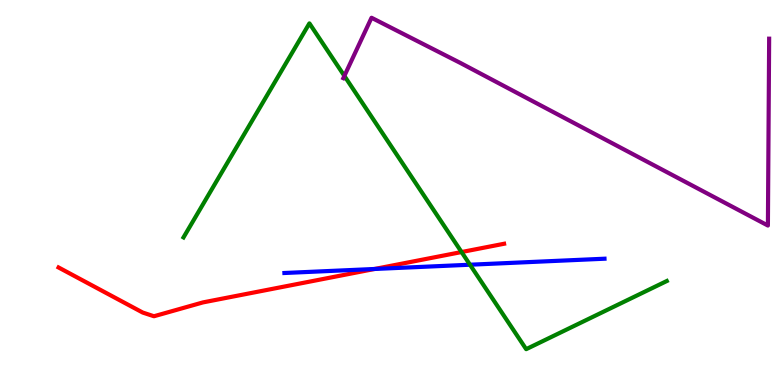[{'lines': ['blue', 'red'], 'intersections': [{'x': 4.83, 'y': 3.01}]}, {'lines': ['green', 'red'], 'intersections': [{'x': 5.96, 'y': 3.45}]}, {'lines': ['purple', 'red'], 'intersections': []}, {'lines': ['blue', 'green'], 'intersections': [{'x': 6.06, 'y': 3.12}]}, {'lines': ['blue', 'purple'], 'intersections': []}, {'lines': ['green', 'purple'], 'intersections': [{'x': 4.44, 'y': 8.03}]}]